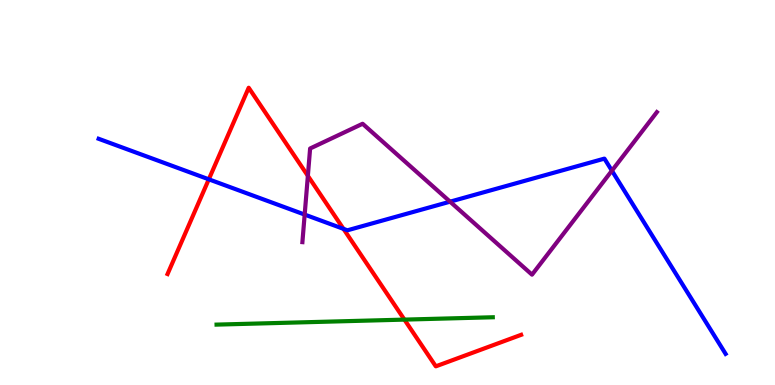[{'lines': ['blue', 'red'], 'intersections': [{'x': 2.69, 'y': 5.34}, {'x': 4.43, 'y': 4.06}]}, {'lines': ['green', 'red'], 'intersections': [{'x': 5.22, 'y': 1.7}]}, {'lines': ['purple', 'red'], 'intersections': [{'x': 3.97, 'y': 5.43}]}, {'lines': ['blue', 'green'], 'intersections': []}, {'lines': ['blue', 'purple'], 'intersections': [{'x': 3.93, 'y': 4.43}, {'x': 5.81, 'y': 4.76}, {'x': 7.9, 'y': 5.57}]}, {'lines': ['green', 'purple'], 'intersections': []}]